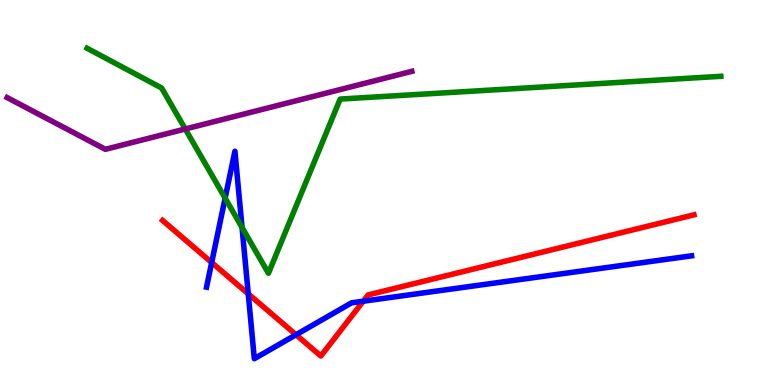[{'lines': ['blue', 'red'], 'intersections': [{'x': 2.73, 'y': 3.18}, {'x': 3.2, 'y': 2.37}, {'x': 3.82, 'y': 1.31}, {'x': 4.69, 'y': 2.18}]}, {'lines': ['green', 'red'], 'intersections': []}, {'lines': ['purple', 'red'], 'intersections': []}, {'lines': ['blue', 'green'], 'intersections': [{'x': 2.9, 'y': 4.85}, {'x': 3.12, 'y': 4.09}]}, {'lines': ['blue', 'purple'], 'intersections': []}, {'lines': ['green', 'purple'], 'intersections': [{'x': 2.39, 'y': 6.65}]}]